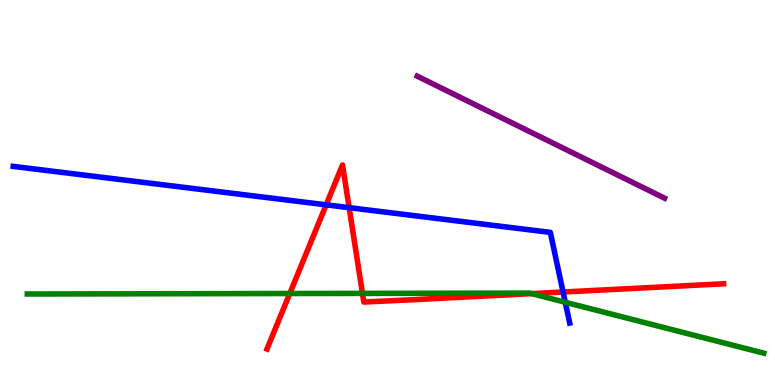[{'lines': ['blue', 'red'], 'intersections': [{'x': 4.21, 'y': 4.68}, {'x': 4.51, 'y': 4.61}, {'x': 7.27, 'y': 2.42}]}, {'lines': ['green', 'red'], 'intersections': [{'x': 3.74, 'y': 2.38}, {'x': 4.68, 'y': 2.38}, {'x': 6.86, 'y': 2.37}]}, {'lines': ['purple', 'red'], 'intersections': []}, {'lines': ['blue', 'green'], 'intersections': [{'x': 7.29, 'y': 2.15}]}, {'lines': ['blue', 'purple'], 'intersections': []}, {'lines': ['green', 'purple'], 'intersections': []}]